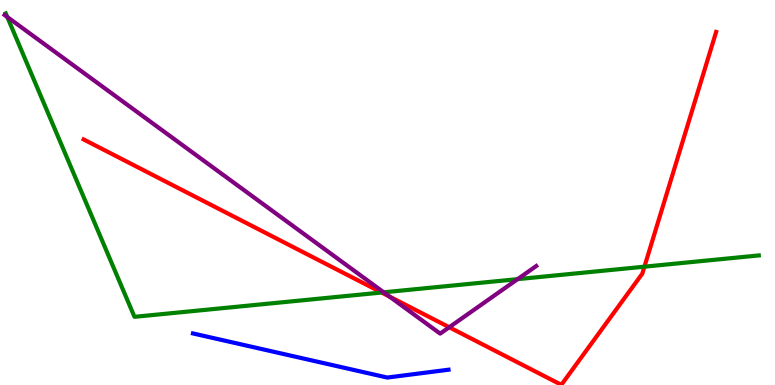[{'lines': ['blue', 'red'], 'intersections': []}, {'lines': ['green', 'red'], 'intersections': [{'x': 4.92, 'y': 2.4}, {'x': 8.32, 'y': 3.07}]}, {'lines': ['purple', 'red'], 'intersections': [{'x': 5.03, 'y': 2.3}, {'x': 5.8, 'y': 1.5}]}, {'lines': ['blue', 'green'], 'intersections': []}, {'lines': ['blue', 'purple'], 'intersections': []}, {'lines': ['green', 'purple'], 'intersections': [{'x': 0.094, 'y': 9.56}, {'x': 4.95, 'y': 2.41}, {'x': 6.68, 'y': 2.75}]}]